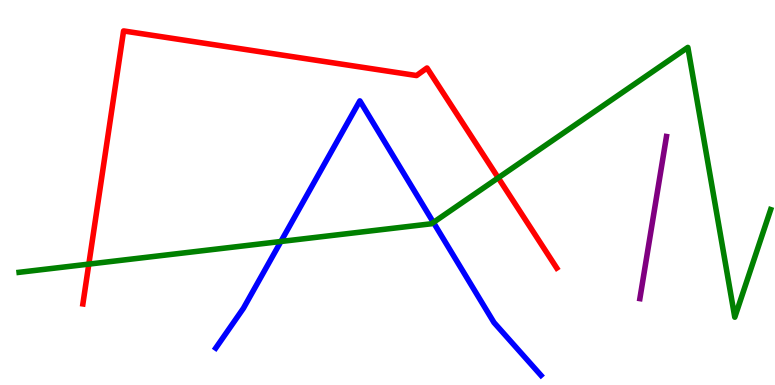[{'lines': ['blue', 'red'], 'intersections': []}, {'lines': ['green', 'red'], 'intersections': [{'x': 1.15, 'y': 3.14}, {'x': 6.43, 'y': 5.38}]}, {'lines': ['purple', 'red'], 'intersections': []}, {'lines': ['blue', 'green'], 'intersections': [{'x': 3.62, 'y': 3.73}, {'x': 5.59, 'y': 4.22}]}, {'lines': ['blue', 'purple'], 'intersections': []}, {'lines': ['green', 'purple'], 'intersections': []}]